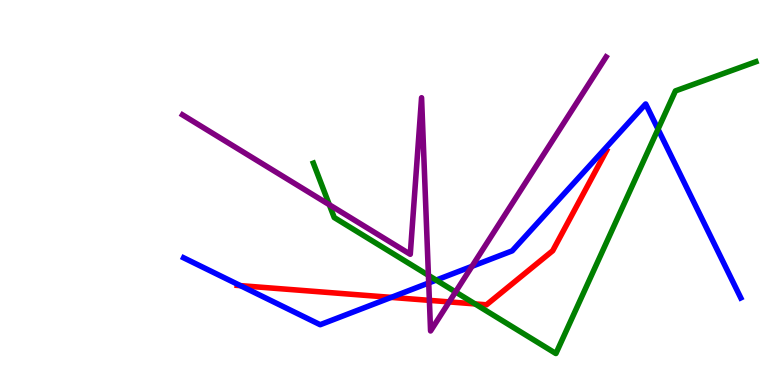[{'lines': ['blue', 'red'], 'intersections': [{'x': 3.1, 'y': 2.58}, {'x': 5.05, 'y': 2.28}]}, {'lines': ['green', 'red'], 'intersections': [{'x': 6.13, 'y': 2.11}]}, {'lines': ['purple', 'red'], 'intersections': [{'x': 5.54, 'y': 2.2}, {'x': 5.8, 'y': 2.16}]}, {'lines': ['blue', 'green'], 'intersections': [{'x': 5.63, 'y': 2.73}, {'x': 8.49, 'y': 6.64}]}, {'lines': ['blue', 'purple'], 'intersections': [{'x': 5.53, 'y': 2.65}, {'x': 6.09, 'y': 3.08}]}, {'lines': ['green', 'purple'], 'intersections': [{'x': 4.25, 'y': 4.68}, {'x': 5.53, 'y': 2.85}, {'x': 5.88, 'y': 2.42}]}]